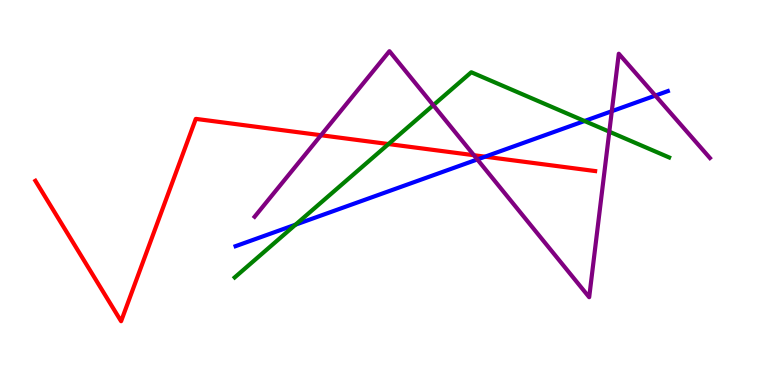[{'lines': ['blue', 'red'], 'intersections': [{'x': 6.26, 'y': 5.93}]}, {'lines': ['green', 'red'], 'intersections': [{'x': 5.01, 'y': 6.26}]}, {'lines': ['purple', 'red'], 'intersections': [{'x': 4.14, 'y': 6.49}, {'x': 6.11, 'y': 5.97}]}, {'lines': ['blue', 'green'], 'intersections': [{'x': 3.81, 'y': 4.16}, {'x': 7.54, 'y': 6.86}]}, {'lines': ['blue', 'purple'], 'intersections': [{'x': 6.16, 'y': 5.86}, {'x': 7.89, 'y': 7.11}, {'x': 8.46, 'y': 7.52}]}, {'lines': ['green', 'purple'], 'intersections': [{'x': 5.59, 'y': 7.27}, {'x': 7.86, 'y': 6.58}]}]